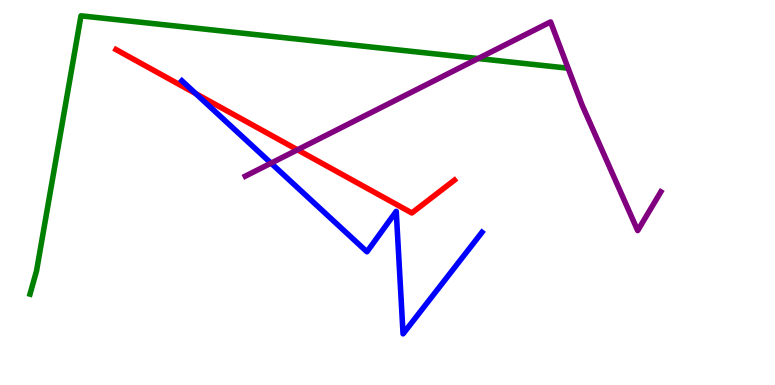[{'lines': ['blue', 'red'], 'intersections': [{'x': 2.53, 'y': 7.57}]}, {'lines': ['green', 'red'], 'intersections': []}, {'lines': ['purple', 'red'], 'intersections': [{'x': 3.84, 'y': 6.11}]}, {'lines': ['blue', 'green'], 'intersections': []}, {'lines': ['blue', 'purple'], 'intersections': [{'x': 3.5, 'y': 5.76}]}, {'lines': ['green', 'purple'], 'intersections': [{'x': 6.17, 'y': 8.48}]}]